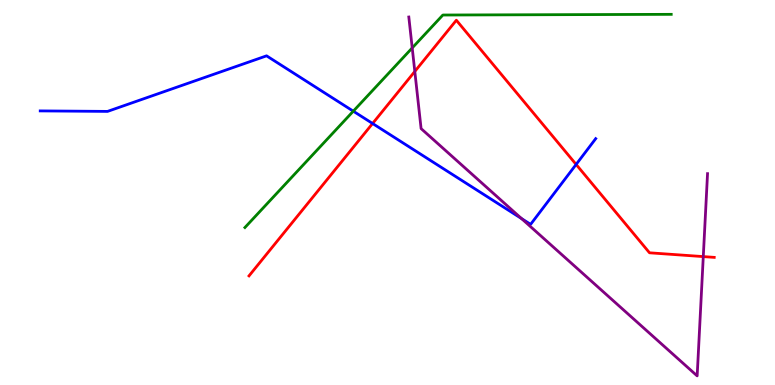[{'lines': ['blue', 'red'], 'intersections': [{'x': 4.81, 'y': 6.79}, {'x': 7.43, 'y': 5.73}]}, {'lines': ['green', 'red'], 'intersections': []}, {'lines': ['purple', 'red'], 'intersections': [{'x': 5.35, 'y': 8.14}, {'x': 9.07, 'y': 3.34}]}, {'lines': ['blue', 'green'], 'intersections': [{'x': 4.56, 'y': 7.11}]}, {'lines': ['blue', 'purple'], 'intersections': [{'x': 6.73, 'y': 4.32}]}, {'lines': ['green', 'purple'], 'intersections': [{'x': 5.32, 'y': 8.76}]}]